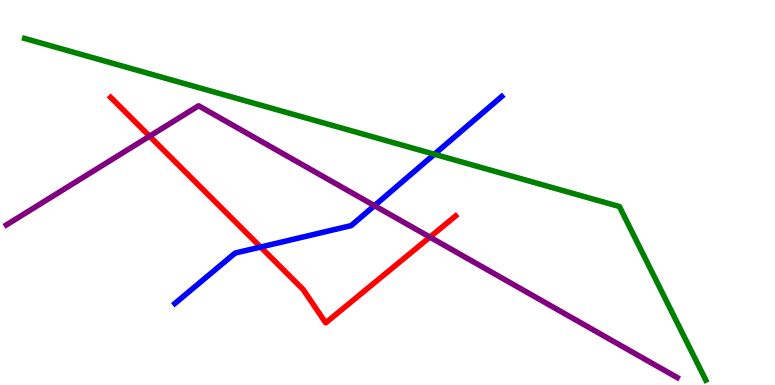[{'lines': ['blue', 'red'], 'intersections': [{'x': 3.36, 'y': 3.58}]}, {'lines': ['green', 'red'], 'intersections': []}, {'lines': ['purple', 'red'], 'intersections': [{'x': 1.93, 'y': 6.46}, {'x': 5.55, 'y': 3.84}]}, {'lines': ['blue', 'green'], 'intersections': [{'x': 5.61, 'y': 5.99}]}, {'lines': ['blue', 'purple'], 'intersections': [{'x': 4.83, 'y': 4.66}]}, {'lines': ['green', 'purple'], 'intersections': []}]